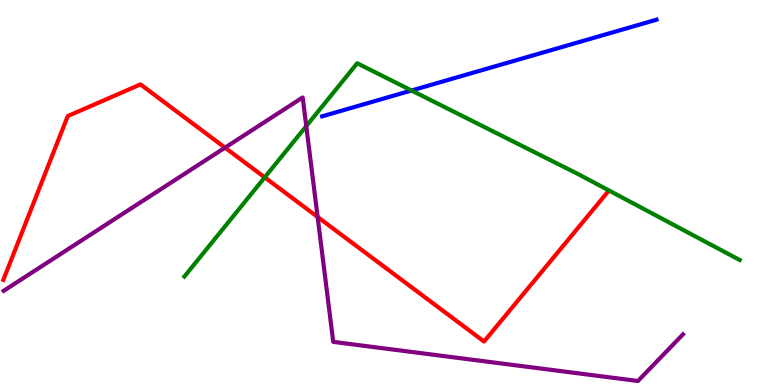[{'lines': ['blue', 'red'], 'intersections': []}, {'lines': ['green', 'red'], 'intersections': [{'x': 3.42, 'y': 5.39}]}, {'lines': ['purple', 'red'], 'intersections': [{'x': 2.9, 'y': 6.16}, {'x': 4.1, 'y': 4.36}]}, {'lines': ['blue', 'green'], 'intersections': [{'x': 5.31, 'y': 7.65}]}, {'lines': ['blue', 'purple'], 'intersections': []}, {'lines': ['green', 'purple'], 'intersections': [{'x': 3.95, 'y': 6.72}]}]